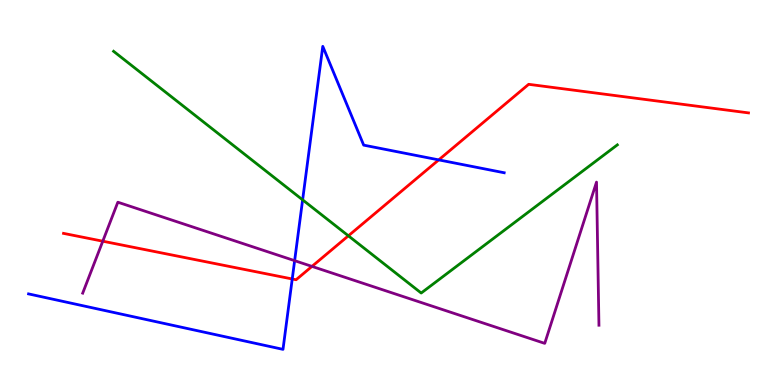[{'lines': ['blue', 'red'], 'intersections': [{'x': 3.77, 'y': 2.75}, {'x': 5.66, 'y': 5.85}]}, {'lines': ['green', 'red'], 'intersections': [{'x': 4.5, 'y': 3.88}]}, {'lines': ['purple', 'red'], 'intersections': [{'x': 1.33, 'y': 3.74}, {'x': 4.03, 'y': 3.08}]}, {'lines': ['blue', 'green'], 'intersections': [{'x': 3.9, 'y': 4.81}]}, {'lines': ['blue', 'purple'], 'intersections': [{'x': 3.8, 'y': 3.23}]}, {'lines': ['green', 'purple'], 'intersections': []}]